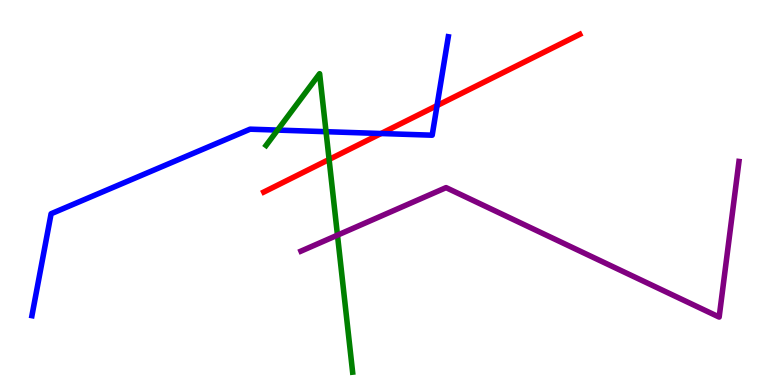[{'lines': ['blue', 'red'], 'intersections': [{'x': 4.92, 'y': 6.53}, {'x': 5.64, 'y': 7.26}]}, {'lines': ['green', 'red'], 'intersections': [{'x': 4.25, 'y': 5.86}]}, {'lines': ['purple', 'red'], 'intersections': []}, {'lines': ['blue', 'green'], 'intersections': [{'x': 3.58, 'y': 6.62}, {'x': 4.21, 'y': 6.58}]}, {'lines': ['blue', 'purple'], 'intersections': []}, {'lines': ['green', 'purple'], 'intersections': [{'x': 4.35, 'y': 3.89}]}]